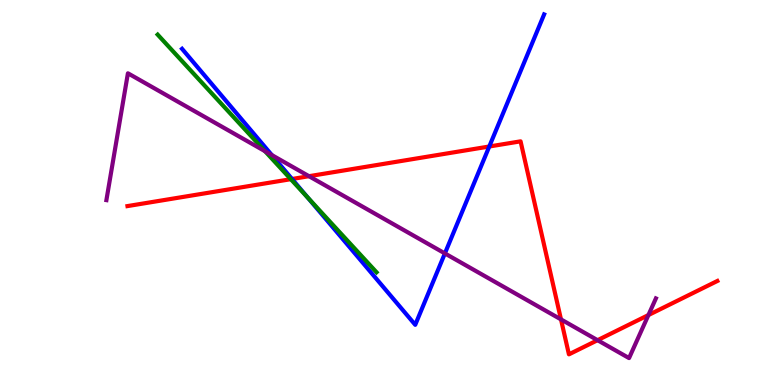[{'lines': ['blue', 'red'], 'intersections': [{'x': 3.77, 'y': 5.35}, {'x': 6.31, 'y': 6.19}]}, {'lines': ['green', 'red'], 'intersections': [{'x': 3.75, 'y': 5.35}]}, {'lines': ['purple', 'red'], 'intersections': [{'x': 3.99, 'y': 5.42}, {'x': 7.24, 'y': 1.7}, {'x': 7.71, 'y': 1.16}, {'x': 8.37, 'y': 1.82}]}, {'lines': ['blue', 'green'], 'intersections': [{'x': 3.97, 'y': 4.87}]}, {'lines': ['blue', 'purple'], 'intersections': [{'x': 3.51, 'y': 5.97}, {'x': 5.74, 'y': 3.42}]}, {'lines': ['green', 'purple'], 'intersections': [{'x': 3.42, 'y': 6.07}]}]